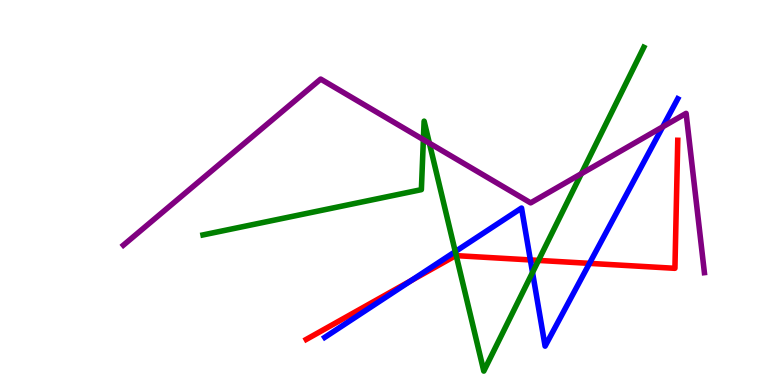[{'lines': ['blue', 'red'], 'intersections': [{'x': 5.3, 'y': 2.71}, {'x': 6.84, 'y': 3.25}, {'x': 7.61, 'y': 3.16}]}, {'lines': ['green', 'red'], 'intersections': [{'x': 5.89, 'y': 3.36}, {'x': 6.95, 'y': 3.24}]}, {'lines': ['purple', 'red'], 'intersections': []}, {'lines': ['blue', 'green'], 'intersections': [{'x': 5.87, 'y': 3.46}, {'x': 6.87, 'y': 2.92}]}, {'lines': ['blue', 'purple'], 'intersections': [{'x': 8.55, 'y': 6.71}]}, {'lines': ['green', 'purple'], 'intersections': [{'x': 5.46, 'y': 6.37}, {'x': 5.54, 'y': 6.28}, {'x': 7.5, 'y': 5.49}]}]